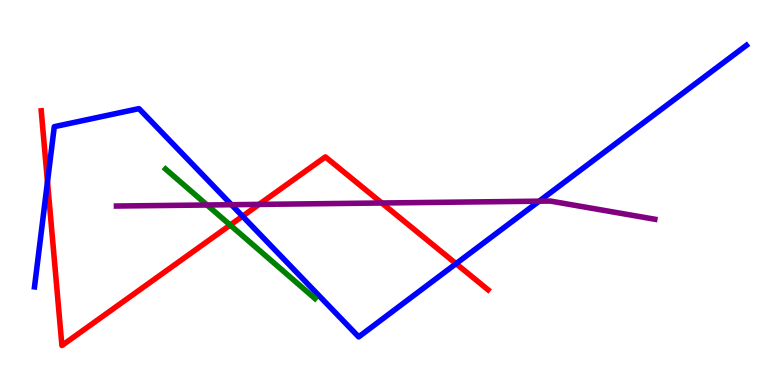[{'lines': ['blue', 'red'], 'intersections': [{'x': 0.613, 'y': 5.28}, {'x': 3.13, 'y': 4.38}, {'x': 5.88, 'y': 3.15}]}, {'lines': ['green', 'red'], 'intersections': [{'x': 2.97, 'y': 4.15}]}, {'lines': ['purple', 'red'], 'intersections': [{'x': 3.34, 'y': 4.69}, {'x': 4.93, 'y': 4.73}]}, {'lines': ['blue', 'green'], 'intersections': []}, {'lines': ['blue', 'purple'], 'intersections': [{'x': 2.99, 'y': 4.68}, {'x': 6.96, 'y': 4.77}]}, {'lines': ['green', 'purple'], 'intersections': [{'x': 2.67, 'y': 4.68}]}]